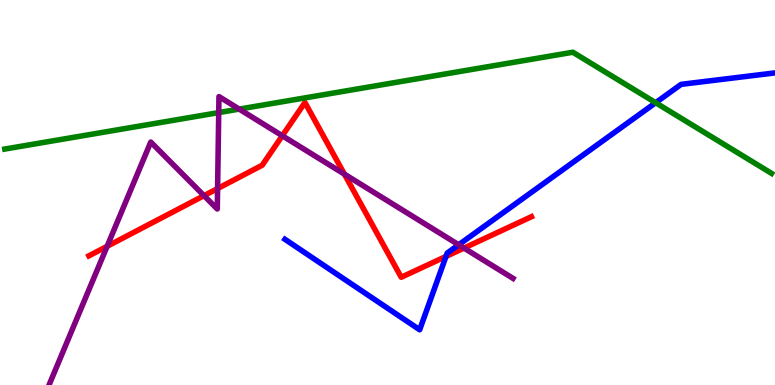[{'lines': ['blue', 'red'], 'intersections': [{'x': 5.75, 'y': 3.34}]}, {'lines': ['green', 'red'], 'intersections': []}, {'lines': ['purple', 'red'], 'intersections': [{'x': 1.38, 'y': 3.6}, {'x': 2.63, 'y': 4.92}, {'x': 2.81, 'y': 5.1}, {'x': 3.64, 'y': 6.47}, {'x': 4.44, 'y': 5.48}, {'x': 5.99, 'y': 3.56}]}, {'lines': ['blue', 'green'], 'intersections': [{'x': 8.46, 'y': 7.33}]}, {'lines': ['blue', 'purple'], 'intersections': [{'x': 5.92, 'y': 3.64}]}, {'lines': ['green', 'purple'], 'intersections': [{'x': 2.82, 'y': 7.08}, {'x': 3.09, 'y': 7.17}]}]